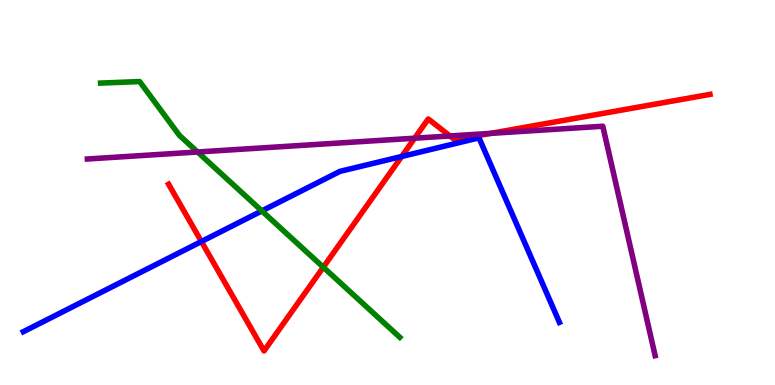[{'lines': ['blue', 'red'], 'intersections': [{'x': 2.6, 'y': 3.73}, {'x': 5.18, 'y': 5.94}]}, {'lines': ['green', 'red'], 'intersections': [{'x': 4.17, 'y': 3.06}]}, {'lines': ['purple', 'red'], 'intersections': [{'x': 5.35, 'y': 6.41}, {'x': 5.81, 'y': 6.47}, {'x': 6.33, 'y': 6.54}]}, {'lines': ['blue', 'green'], 'intersections': [{'x': 3.38, 'y': 4.52}]}, {'lines': ['blue', 'purple'], 'intersections': []}, {'lines': ['green', 'purple'], 'intersections': [{'x': 2.55, 'y': 6.05}]}]